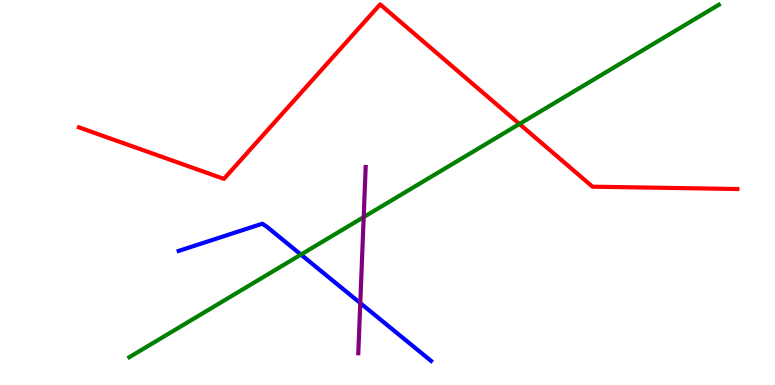[{'lines': ['blue', 'red'], 'intersections': []}, {'lines': ['green', 'red'], 'intersections': [{'x': 6.7, 'y': 6.78}]}, {'lines': ['purple', 'red'], 'intersections': []}, {'lines': ['blue', 'green'], 'intersections': [{'x': 3.88, 'y': 3.39}]}, {'lines': ['blue', 'purple'], 'intersections': [{'x': 4.65, 'y': 2.13}]}, {'lines': ['green', 'purple'], 'intersections': [{'x': 4.69, 'y': 4.36}]}]